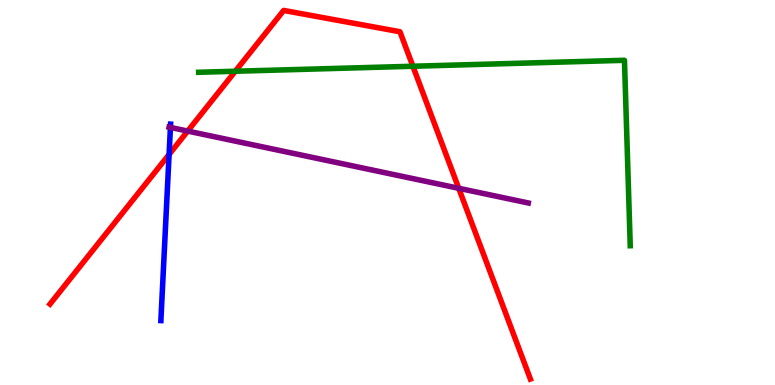[{'lines': ['blue', 'red'], 'intersections': [{'x': 2.18, 'y': 5.99}]}, {'lines': ['green', 'red'], 'intersections': [{'x': 3.04, 'y': 8.15}, {'x': 5.33, 'y': 8.28}]}, {'lines': ['purple', 'red'], 'intersections': [{'x': 2.42, 'y': 6.6}, {'x': 5.92, 'y': 5.11}]}, {'lines': ['blue', 'green'], 'intersections': []}, {'lines': ['blue', 'purple'], 'intersections': [{'x': 2.2, 'y': 6.69}]}, {'lines': ['green', 'purple'], 'intersections': []}]